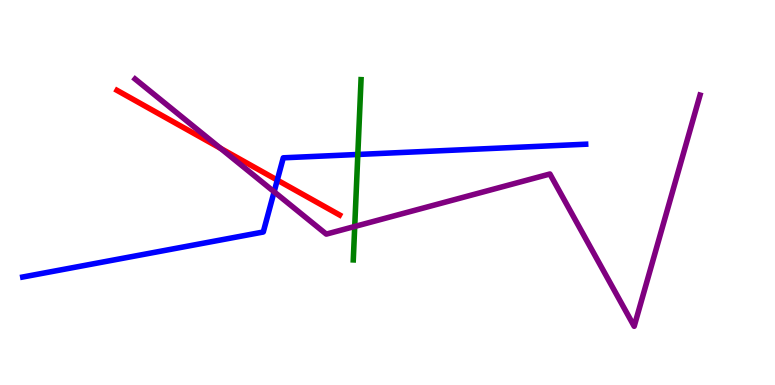[{'lines': ['blue', 'red'], 'intersections': [{'x': 3.58, 'y': 5.32}]}, {'lines': ['green', 'red'], 'intersections': []}, {'lines': ['purple', 'red'], 'intersections': [{'x': 2.85, 'y': 6.15}]}, {'lines': ['blue', 'green'], 'intersections': [{'x': 4.62, 'y': 5.99}]}, {'lines': ['blue', 'purple'], 'intersections': [{'x': 3.54, 'y': 5.02}]}, {'lines': ['green', 'purple'], 'intersections': [{'x': 4.58, 'y': 4.12}]}]